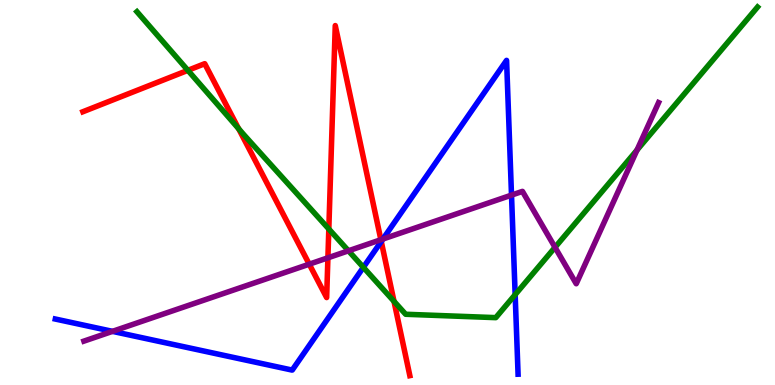[{'lines': ['blue', 'red'], 'intersections': [{'x': 4.92, 'y': 3.73}]}, {'lines': ['green', 'red'], 'intersections': [{'x': 2.42, 'y': 8.17}, {'x': 3.08, 'y': 6.66}, {'x': 4.24, 'y': 4.05}, {'x': 5.08, 'y': 2.17}]}, {'lines': ['purple', 'red'], 'intersections': [{'x': 3.99, 'y': 3.14}, {'x': 4.23, 'y': 3.3}, {'x': 4.91, 'y': 3.77}]}, {'lines': ['blue', 'green'], 'intersections': [{'x': 4.69, 'y': 3.06}, {'x': 6.65, 'y': 2.35}]}, {'lines': ['blue', 'purple'], 'intersections': [{'x': 1.45, 'y': 1.39}, {'x': 4.94, 'y': 3.79}, {'x': 6.6, 'y': 4.93}]}, {'lines': ['green', 'purple'], 'intersections': [{'x': 4.5, 'y': 3.49}, {'x': 7.16, 'y': 3.58}, {'x': 8.22, 'y': 6.1}]}]